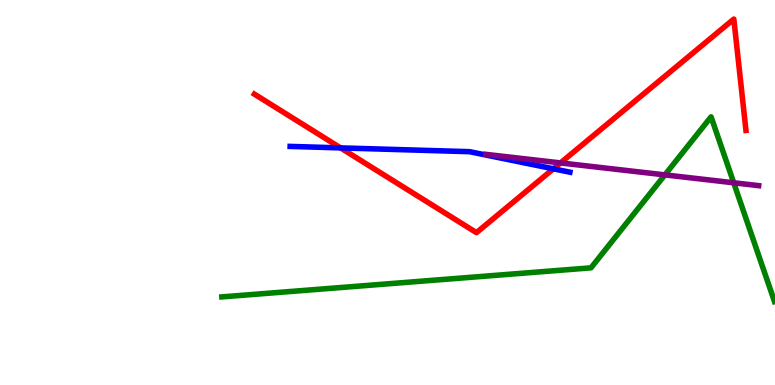[{'lines': ['blue', 'red'], 'intersections': [{'x': 4.39, 'y': 6.16}, {'x': 7.14, 'y': 5.62}]}, {'lines': ['green', 'red'], 'intersections': []}, {'lines': ['purple', 'red'], 'intersections': [{'x': 7.23, 'y': 5.77}]}, {'lines': ['blue', 'green'], 'intersections': []}, {'lines': ['blue', 'purple'], 'intersections': []}, {'lines': ['green', 'purple'], 'intersections': [{'x': 8.58, 'y': 5.46}, {'x': 9.47, 'y': 5.25}]}]